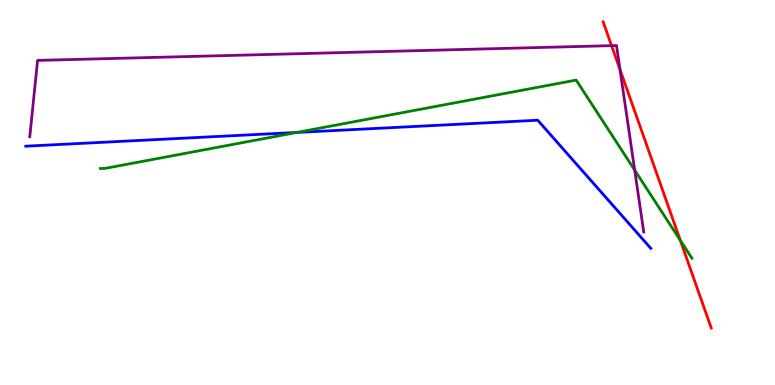[{'lines': ['blue', 'red'], 'intersections': []}, {'lines': ['green', 'red'], 'intersections': [{'x': 8.78, 'y': 3.76}]}, {'lines': ['purple', 'red'], 'intersections': [{'x': 7.89, 'y': 8.81}, {'x': 8.0, 'y': 8.19}]}, {'lines': ['blue', 'green'], 'intersections': [{'x': 3.83, 'y': 6.56}]}, {'lines': ['blue', 'purple'], 'intersections': []}, {'lines': ['green', 'purple'], 'intersections': [{'x': 8.19, 'y': 5.58}]}]